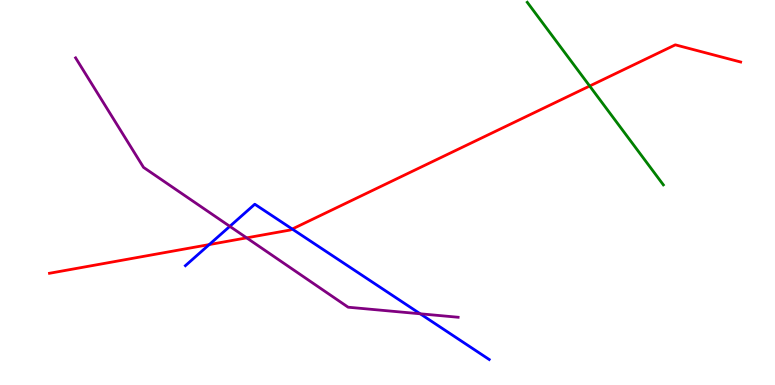[{'lines': ['blue', 'red'], 'intersections': [{'x': 2.7, 'y': 3.65}, {'x': 3.77, 'y': 4.05}]}, {'lines': ['green', 'red'], 'intersections': [{'x': 7.61, 'y': 7.77}]}, {'lines': ['purple', 'red'], 'intersections': [{'x': 3.18, 'y': 3.82}]}, {'lines': ['blue', 'green'], 'intersections': []}, {'lines': ['blue', 'purple'], 'intersections': [{'x': 2.97, 'y': 4.12}, {'x': 5.42, 'y': 1.85}]}, {'lines': ['green', 'purple'], 'intersections': []}]